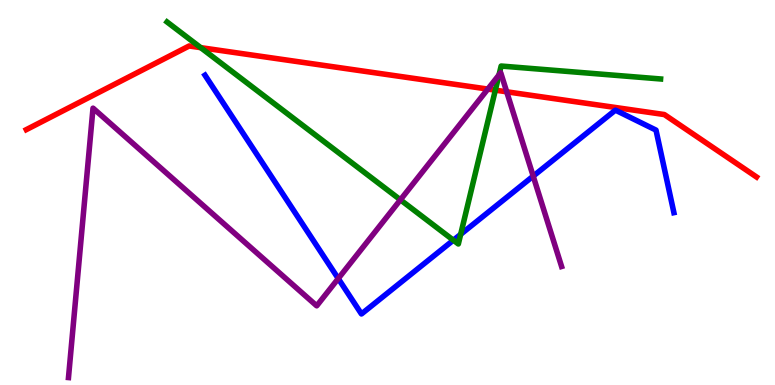[{'lines': ['blue', 'red'], 'intersections': []}, {'lines': ['green', 'red'], 'intersections': [{'x': 2.59, 'y': 8.76}, {'x': 6.39, 'y': 7.66}]}, {'lines': ['purple', 'red'], 'intersections': [{'x': 6.29, 'y': 7.69}, {'x': 6.54, 'y': 7.62}]}, {'lines': ['blue', 'green'], 'intersections': [{'x': 5.85, 'y': 3.76}, {'x': 5.94, 'y': 3.91}]}, {'lines': ['blue', 'purple'], 'intersections': [{'x': 4.36, 'y': 2.76}, {'x': 6.88, 'y': 5.43}]}, {'lines': ['green', 'purple'], 'intersections': [{'x': 5.17, 'y': 4.81}, {'x': 6.44, 'y': 8.05}]}]